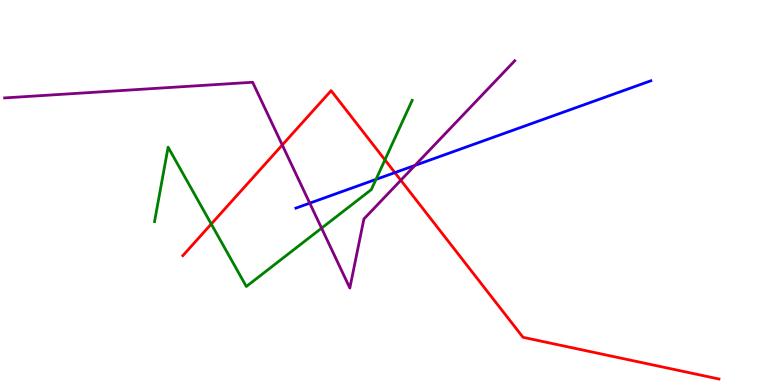[{'lines': ['blue', 'red'], 'intersections': [{'x': 5.1, 'y': 5.52}]}, {'lines': ['green', 'red'], 'intersections': [{'x': 2.73, 'y': 4.18}, {'x': 4.97, 'y': 5.85}]}, {'lines': ['purple', 'red'], 'intersections': [{'x': 3.64, 'y': 6.23}, {'x': 5.17, 'y': 5.32}]}, {'lines': ['blue', 'green'], 'intersections': [{'x': 4.85, 'y': 5.34}]}, {'lines': ['blue', 'purple'], 'intersections': [{'x': 4.0, 'y': 4.72}, {'x': 5.35, 'y': 5.7}]}, {'lines': ['green', 'purple'], 'intersections': [{'x': 4.15, 'y': 4.07}]}]